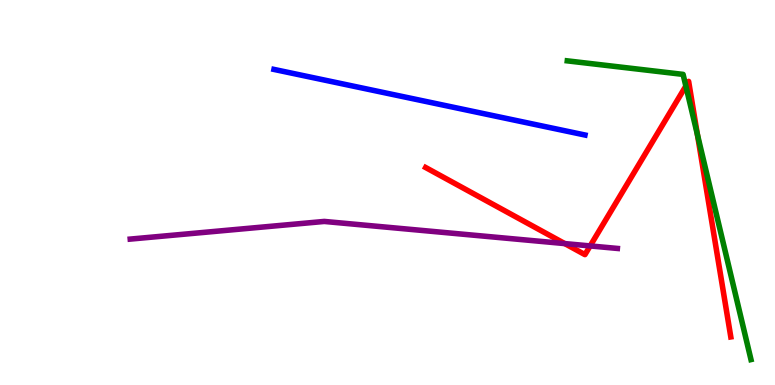[{'lines': ['blue', 'red'], 'intersections': []}, {'lines': ['green', 'red'], 'intersections': [{'x': 8.85, 'y': 7.77}, {'x': 9.0, 'y': 6.5}]}, {'lines': ['purple', 'red'], 'intersections': [{'x': 7.29, 'y': 3.67}, {'x': 7.61, 'y': 3.61}]}, {'lines': ['blue', 'green'], 'intersections': []}, {'lines': ['blue', 'purple'], 'intersections': []}, {'lines': ['green', 'purple'], 'intersections': []}]